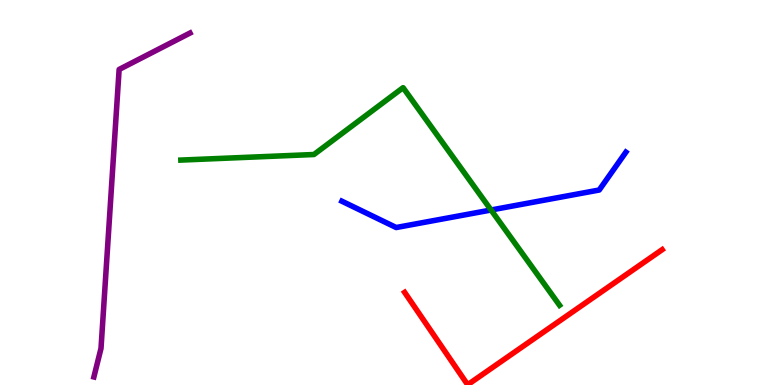[{'lines': ['blue', 'red'], 'intersections': []}, {'lines': ['green', 'red'], 'intersections': []}, {'lines': ['purple', 'red'], 'intersections': []}, {'lines': ['blue', 'green'], 'intersections': [{'x': 6.34, 'y': 4.55}]}, {'lines': ['blue', 'purple'], 'intersections': []}, {'lines': ['green', 'purple'], 'intersections': []}]